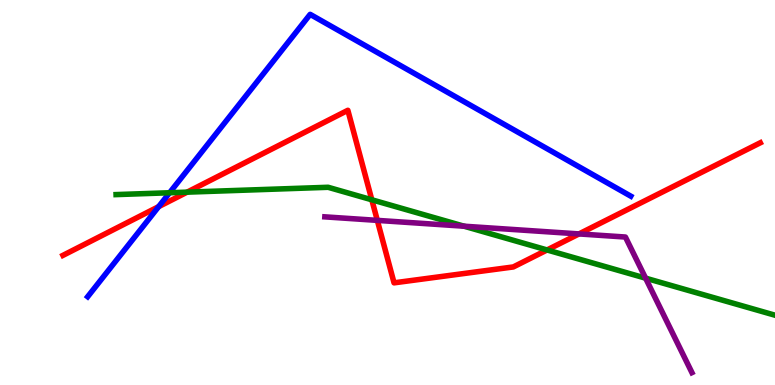[{'lines': ['blue', 'red'], 'intersections': [{'x': 2.05, 'y': 4.63}]}, {'lines': ['green', 'red'], 'intersections': [{'x': 2.41, 'y': 5.01}, {'x': 4.8, 'y': 4.81}, {'x': 7.06, 'y': 3.51}]}, {'lines': ['purple', 'red'], 'intersections': [{'x': 4.87, 'y': 4.28}, {'x': 7.47, 'y': 3.92}]}, {'lines': ['blue', 'green'], 'intersections': [{'x': 2.19, 'y': 4.99}]}, {'lines': ['blue', 'purple'], 'intersections': []}, {'lines': ['green', 'purple'], 'intersections': [{'x': 5.99, 'y': 4.12}, {'x': 8.33, 'y': 2.77}]}]